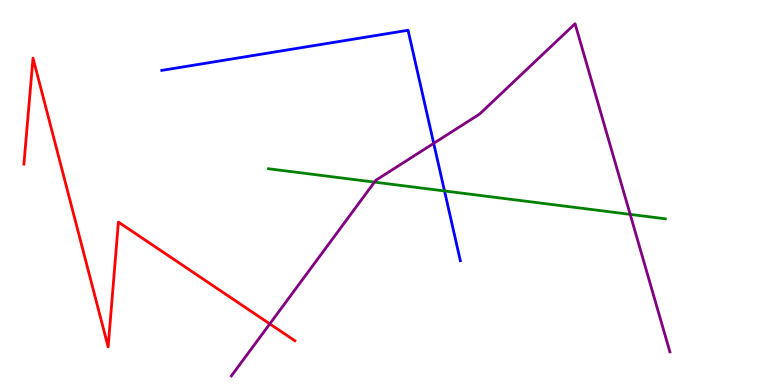[{'lines': ['blue', 'red'], 'intersections': []}, {'lines': ['green', 'red'], 'intersections': []}, {'lines': ['purple', 'red'], 'intersections': [{'x': 3.48, 'y': 1.59}]}, {'lines': ['blue', 'green'], 'intersections': [{'x': 5.74, 'y': 5.04}]}, {'lines': ['blue', 'purple'], 'intersections': [{'x': 5.6, 'y': 6.28}]}, {'lines': ['green', 'purple'], 'intersections': [{'x': 4.83, 'y': 5.27}, {'x': 8.13, 'y': 4.43}]}]